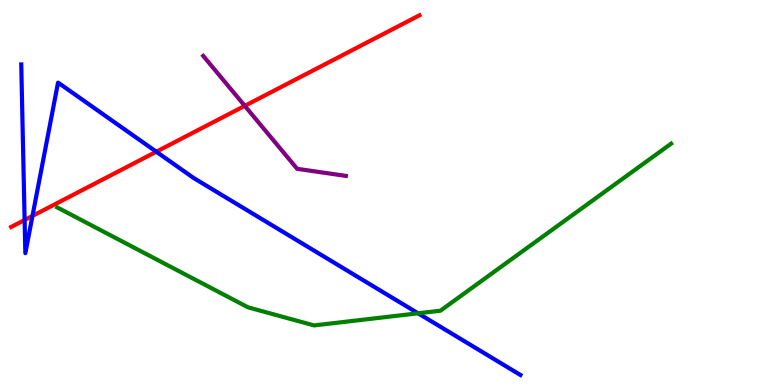[{'lines': ['blue', 'red'], 'intersections': [{'x': 0.318, 'y': 4.29}, {'x': 0.419, 'y': 4.39}, {'x': 2.02, 'y': 6.06}]}, {'lines': ['green', 'red'], 'intersections': []}, {'lines': ['purple', 'red'], 'intersections': [{'x': 3.16, 'y': 7.25}]}, {'lines': ['blue', 'green'], 'intersections': [{'x': 5.39, 'y': 1.86}]}, {'lines': ['blue', 'purple'], 'intersections': []}, {'lines': ['green', 'purple'], 'intersections': []}]